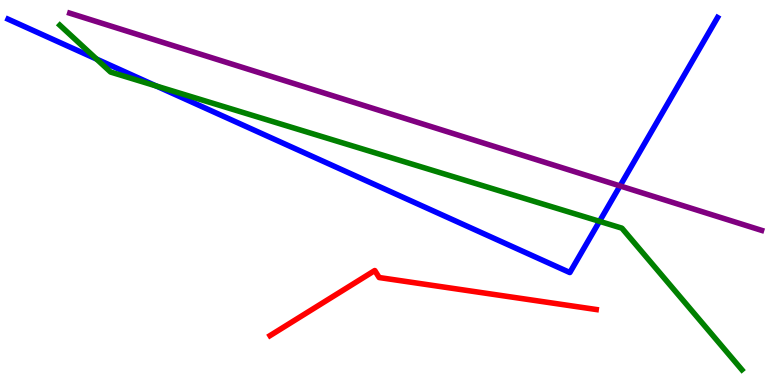[{'lines': ['blue', 'red'], 'intersections': []}, {'lines': ['green', 'red'], 'intersections': []}, {'lines': ['purple', 'red'], 'intersections': []}, {'lines': ['blue', 'green'], 'intersections': [{'x': 1.25, 'y': 8.47}, {'x': 2.02, 'y': 7.77}, {'x': 7.74, 'y': 4.25}]}, {'lines': ['blue', 'purple'], 'intersections': [{'x': 8.0, 'y': 5.17}]}, {'lines': ['green', 'purple'], 'intersections': []}]